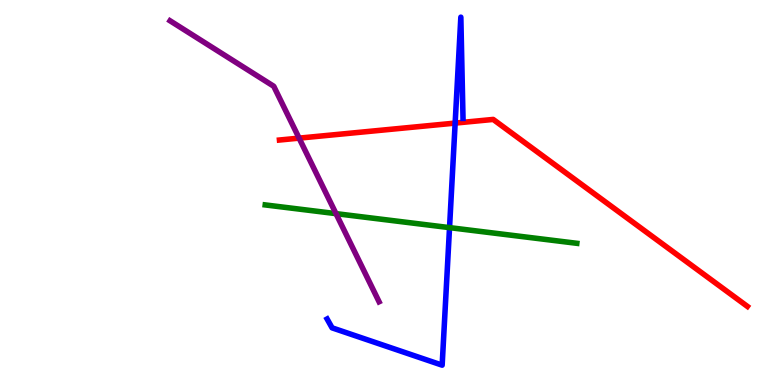[{'lines': ['blue', 'red'], 'intersections': [{'x': 5.87, 'y': 6.8}]}, {'lines': ['green', 'red'], 'intersections': []}, {'lines': ['purple', 'red'], 'intersections': [{'x': 3.86, 'y': 6.41}]}, {'lines': ['blue', 'green'], 'intersections': [{'x': 5.8, 'y': 4.09}]}, {'lines': ['blue', 'purple'], 'intersections': []}, {'lines': ['green', 'purple'], 'intersections': [{'x': 4.34, 'y': 4.45}]}]